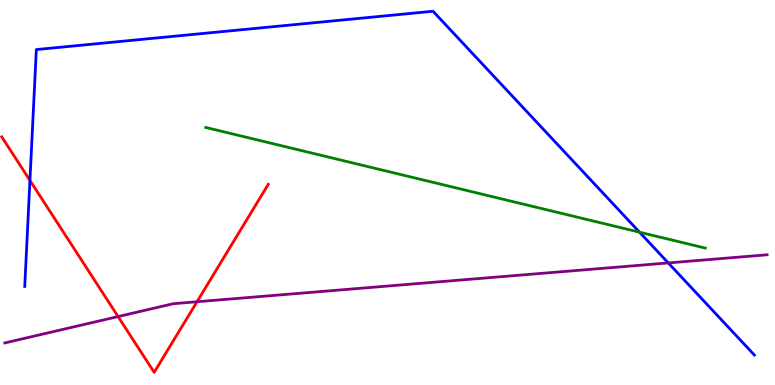[{'lines': ['blue', 'red'], 'intersections': [{'x': 0.386, 'y': 5.31}]}, {'lines': ['green', 'red'], 'intersections': []}, {'lines': ['purple', 'red'], 'intersections': [{'x': 1.52, 'y': 1.78}, {'x': 2.54, 'y': 2.16}]}, {'lines': ['blue', 'green'], 'intersections': [{'x': 8.25, 'y': 3.97}]}, {'lines': ['blue', 'purple'], 'intersections': [{'x': 8.62, 'y': 3.17}]}, {'lines': ['green', 'purple'], 'intersections': []}]